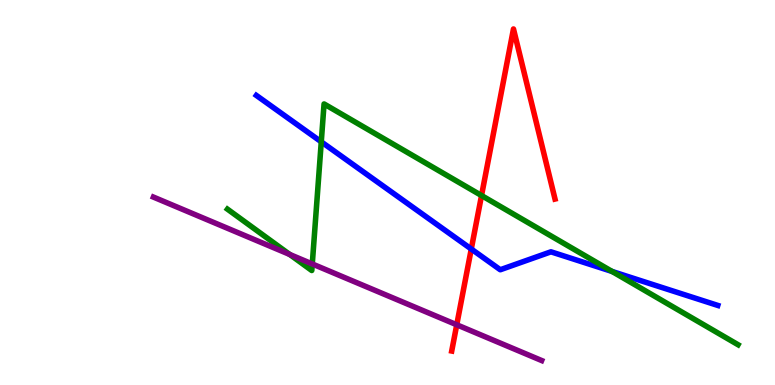[{'lines': ['blue', 'red'], 'intersections': [{'x': 6.08, 'y': 3.53}]}, {'lines': ['green', 'red'], 'intersections': [{'x': 6.21, 'y': 4.92}]}, {'lines': ['purple', 'red'], 'intersections': [{'x': 5.89, 'y': 1.56}]}, {'lines': ['blue', 'green'], 'intersections': [{'x': 4.15, 'y': 6.32}, {'x': 7.9, 'y': 2.95}]}, {'lines': ['blue', 'purple'], 'intersections': []}, {'lines': ['green', 'purple'], 'intersections': [{'x': 3.74, 'y': 3.39}, {'x': 4.03, 'y': 3.14}]}]